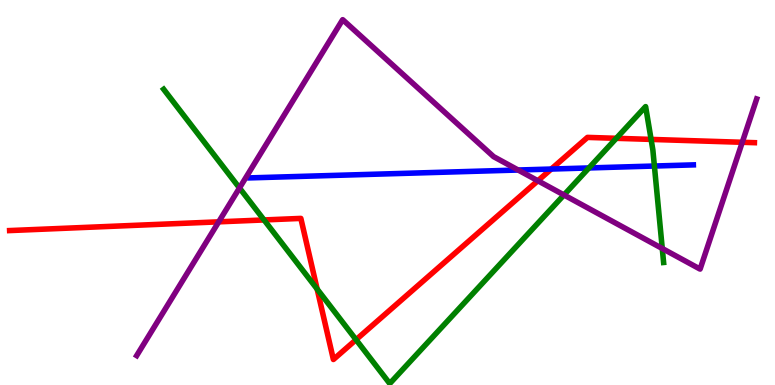[{'lines': ['blue', 'red'], 'intersections': [{'x': 7.11, 'y': 5.61}]}, {'lines': ['green', 'red'], 'intersections': [{'x': 3.41, 'y': 4.29}, {'x': 4.09, 'y': 2.49}, {'x': 4.59, 'y': 1.18}, {'x': 7.95, 'y': 6.41}, {'x': 8.4, 'y': 6.38}]}, {'lines': ['purple', 'red'], 'intersections': [{'x': 2.82, 'y': 4.24}, {'x': 6.94, 'y': 5.31}, {'x': 9.58, 'y': 6.3}]}, {'lines': ['blue', 'green'], 'intersections': [{'x': 7.6, 'y': 5.64}, {'x': 8.44, 'y': 5.69}]}, {'lines': ['blue', 'purple'], 'intersections': [{'x': 6.69, 'y': 5.58}]}, {'lines': ['green', 'purple'], 'intersections': [{'x': 3.09, 'y': 5.12}, {'x': 7.28, 'y': 4.94}, {'x': 8.55, 'y': 3.55}]}]